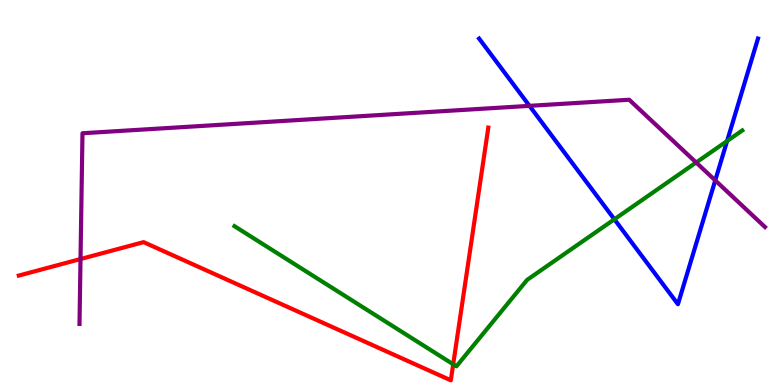[{'lines': ['blue', 'red'], 'intersections': []}, {'lines': ['green', 'red'], 'intersections': [{'x': 5.85, 'y': 0.538}]}, {'lines': ['purple', 'red'], 'intersections': [{'x': 1.04, 'y': 3.27}]}, {'lines': ['blue', 'green'], 'intersections': [{'x': 7.93, 'y': 4.3}, {'x': 9.38, 'y': 6.34}]}, {'lines': ['blue', 'purple'], 'intersections': [{'x': 6.83, 'y': 7.25}, {'x': 9.23, 'y': 5.31}]}, {'lines': ['green', 'purple'], 'intersections': [{'x': 8.98, 'y': 5.78}]}]